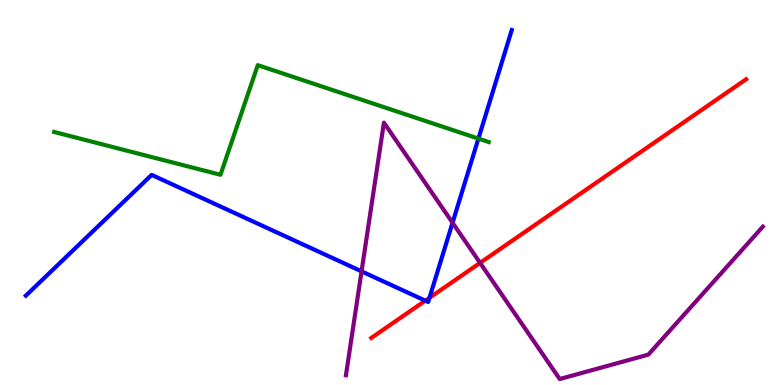[{'lines': ['blue', 'red'], 'intersections': [{'x': 5.49, 'y': 2.19}, {'x': 5.54, 'y': 2.27}]}, {'lines': ['green', 'red'], 'intersections': []}, {'lines': ['purple', 'red'], 'intersections': [{'x': 6.19, 'y': 3.17}]}, {'lines': ['blue', 'green'], 'intersections': [{'x': 6.17, 'y': 6.4}]}, {'lines': ['blue', 'purple'], 'intersections': [{'x': 4.67, 'y': 2.95}, {'x': 5.84, 'y': 4.21}]}, {'lines': ['green', 'purple'], 'intersections': []}]